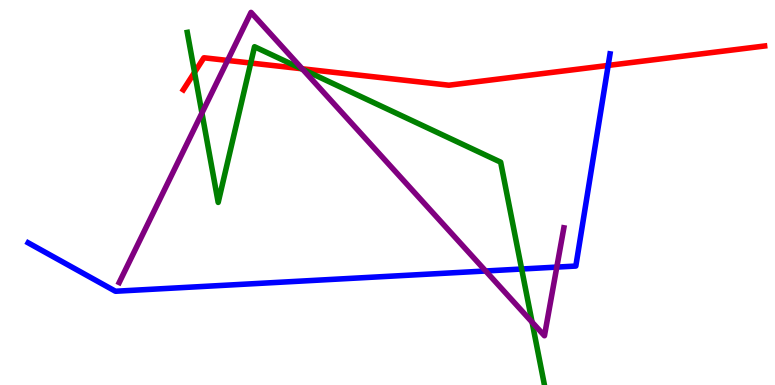[{'lines': ['blue', 'red'], 'intersections': [{'x': 7.85, 'y': 8.3}]}, {'lines': ['green', 'red'], 'intersections': [{'x': 2.51, 'y': 8.12}, {'x': 3.24, 'y': 8.36}, {'x': 3.89, 'y': 8.22}]}, {'lines': ['purple', 'red'], 'intersections': [{'x': 2.94, 'y': 8.43}, {'x': 3.9, 'y': 8.21}]}, {'lines': ['blue', 'green'], 'intersections': [{'x': 6.73, 'y': 3.01}]}, {'lines': ['blue', 'purple'], 'intersections': [{'x': 6.27, 'y': 2.96}, {'x': 7.18, 'y': 3.06}]}, {'lines': ['green', 'purple'], 'intersections': [{'x': 2.61, 'y': 7.06}, {'x': 3.91, 'y': 8.2}, {'x': 6.87, 'y': 1.63}]}]